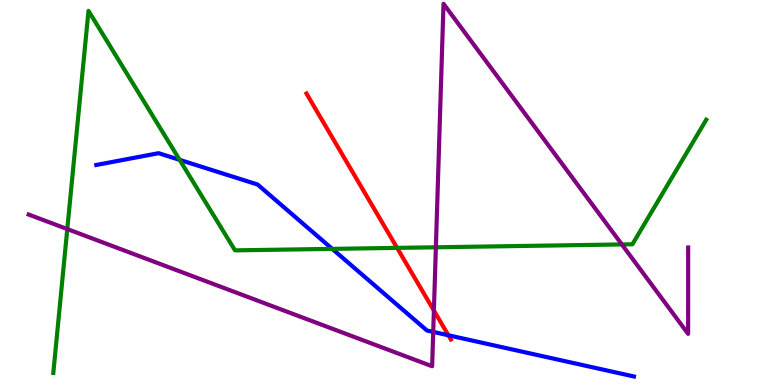[{'lines': ['blue', 'red'], 'intersections': [{'x': 5.79, 'y': 1.29}]}, {'lines': ['green', 'red'], 'intersections': [{'x': 5.12, 'y': 3.56}]}, {'lines': ['purple', 'red'], 'intersections': [{'x': 5.6, 'y': 1.93}]}, {'lines': ['blue', 'green'], 'intersections': [{'x': 2.32, 'y': 5.85}, {'x': 4.29, 'y': 3.54}]}, {'lines': ['blue', 'purple'], 'intersections': [{'x': 5.59, 'y': 1.38}]}, {'lines': ['green', 'purple'], 'intersections': [{'x': 0.868, 'y': 4.05}, {'x': 5.62, 'y': 3.58}, {'x': 8.02, 'y': 3.65}]}]